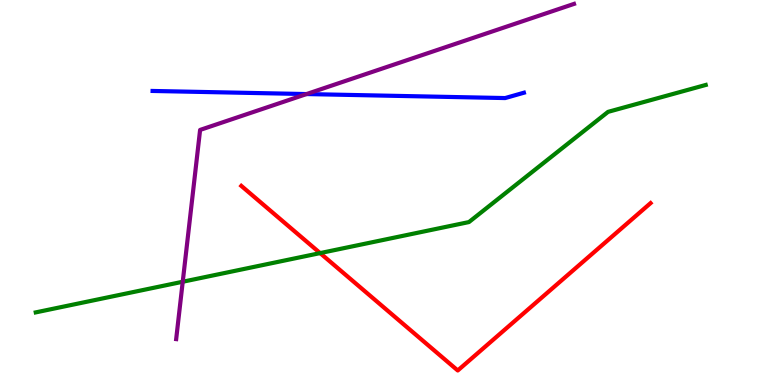[{'lines': ['blue', 'red'], 'intersections': []}, {'lines': ['green', 'red'], 'intersections': [{'x': 4.13, 'y': 3.43}]}, {'lines': ['purple', 'red'], 'intersections': []}, {'lines': ['blue', 'green'], 'intersections': []}, {'lines': ['blue', 'purple'], 'intersections': [{'x': 3.96, 'y': 7.56}]}, {'lines': ['green', 'purple'], 'intersections': [{'x': 2.36, 'y': 2.68}]}]